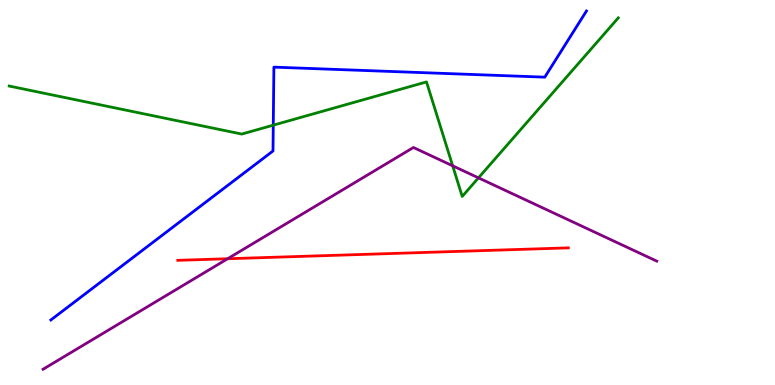[{'lines': ['blue', 'red'], 'intersections': []}, {'lines': ['green', 'red'], 'intersections': []}, {'lines': ['purple', 'red'], 'intersections': [{'x': 2.94, 'y': 3.28}]}, {'lines': ['blue', 'green'], 'intersections': [{'x': 3.53, 'y': 6.75}]}, {'lines': ['blue', 'purple'], 'intersections': []}, {'lines': ['green', 'purple'], 'intersections': [{'x': 5.84, 'y': 5.69}, {'x': 6.17, 'y': 5.38}]}]